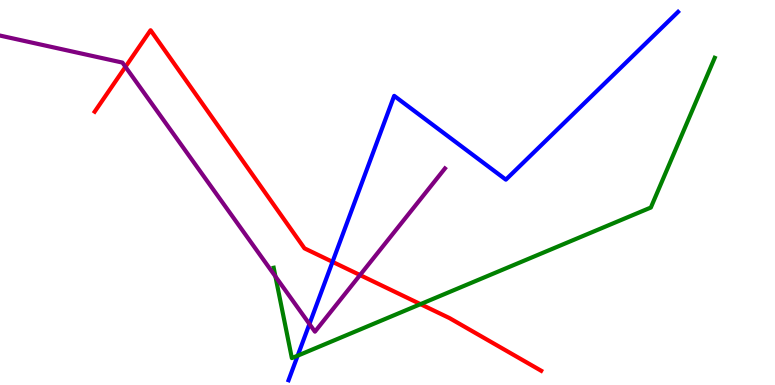[{'lines': ['blue', 'red'], 'intersections': [{'x': 4.29, 'y': 3.2}]}, {'lines': ['green', 'red'], 'intersections': [{'x': 5.43, 'y': 2.1}]}, {'lines': ['purple', 'red'], 'intersections': [{'x': 1.62, 'y': 8.26}, {'x': 4.65, 'y': 2.86}]}, {'lines': ['blue', 'green'], 'intersections': [{'x': 3.84, 'y': 0.762}]}, {'lines': ['blue', 'purple'], 'intersections': [{'x': 3.99, 'y': 1.58}]}, {'lines': ['green', 'purple'], 'intersections': [{'x': 3.55, 'y': 2.82}]}]